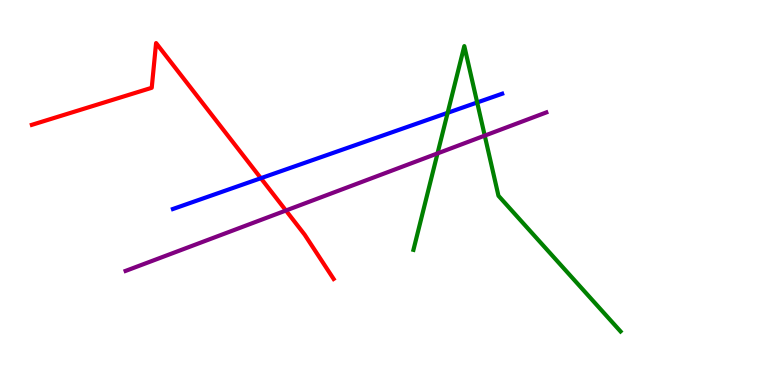[{'lines': ['blue', 'red'], 'intersections': [{'x': 3.37, 'y': 5.37}]}, {'lines': ['green', 'red'], 'intersections': []}, {'lines': ['purple', 'red'], 'intersections': [{'x': 3.69, 'y': 4.53}]}, {'lines': ['blue', 'green'], 'intersections': [{'x': 5.78, 'y': 7.07}, {'x': 6.16, 'y': 7.34}]}, {'lines': ['blue', 'purple'], 'intersections': []}, {'lines': ['green', 'purple'], 'intersections': [{'x': 5.65, 'y': 6.02}, {'x': 6.25, 'y': 6.48}]}]